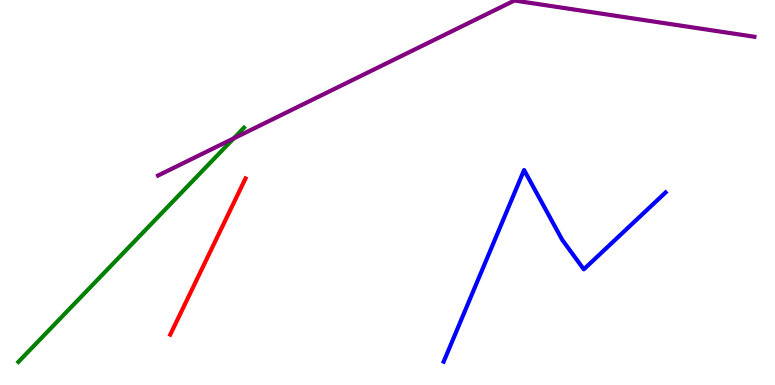[{'lines': ['blue', 'red'], 'intersections': []}, {'lines': ['green', 'red'], 'intersections': []}, {'lines': ['purple', 'red'], 'intersections': []}, {'lines': ['blue', 'green'], 'intersections': []}, {'lines': ['blue', 'purple'], 'intersections': []}, {'lines': ['green', 'purple'], 'intersections': [{'x': 3.02, 'y': 6.41}]}]